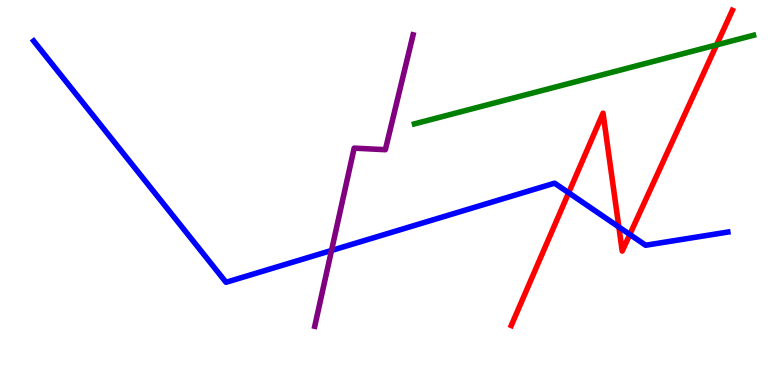[{'lines': ['blue', 'red'], 'intersections': [{'x': 7.34, 'y': 4.99}, {'x': 7.99, 'y': 4.1}, {'x': 8.13, 'y': 3.91}]}, {'lines': ['green', 'red'], 'intersections': [{'x': 9.25, 'y': 8.83}]}, {'lines': ['purple', 'red'], 'intersections': []}, {'lines': ['blue', 'green'], 'intersections': []}, {'lines': ['blue', 'purple'], 'intersections': [{'x': 4.28, 'y': 3.49}]}, {'lines': ['green', 'purple'], 'intersections': []}]